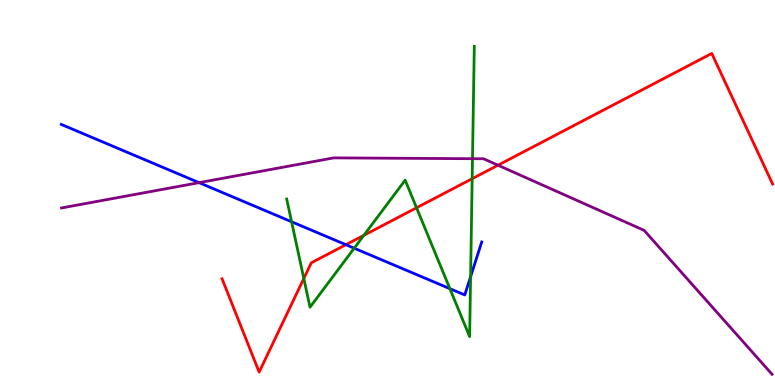[{'lines': ['blue', 'red'], 'intersections': [{'x': 4.46, 'y': 3.64}]}, {'lines': ['green', 'red'], 'intersections': [{'x': 3.92, 'y': 2.77}, {'x': 4.69, 'y': 3.89}, {'x': 5.37, 'y': 4.6}, {'x': 6.09, 'y': 5.36}]}, {'lines': ['purple', 'red'], 'intersections': [{'x': 6.43, 'y': 5.71}]}, {'lines': ['blue', 'green'], 'intersections': [{'x': 3.76, 'y': 4.24}, {'x': 4.57, 'y': 3.55}, {'x': 5.8, 'y': 2.5}, {'x': 6.07, 'y': 2.81}]}, {'lines': ['blue', 'purple'], 'intersections': [{'x': 2.57, 'y': 5.26}]}, {'lines': ['green', 'purple'], 'intersections': [{'x': 6.1, 'y': 5.88}]}]